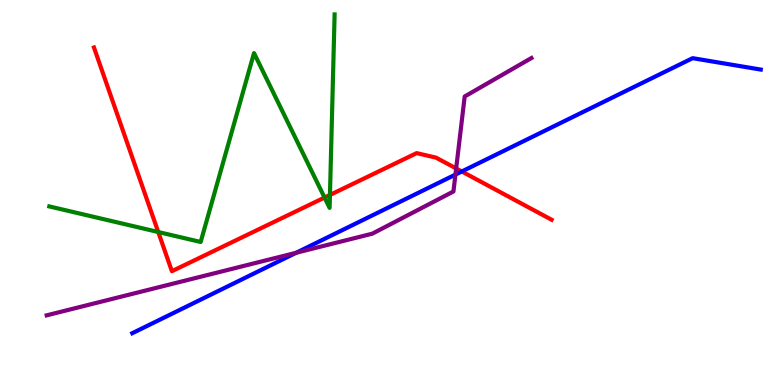[{'lines': ['blue', 'red'], 'intersections': [{'x': 5.96, 'y': 5.55}]}, {'lines': ['green', 'red'], 'intersections': [{'x': 2.04, 'y': 3.97}, {'x': 4.19, 'y': 4.87}, {'x': 4.26, 'y': 4.94}]}, {'lines': ['purple', 'red'], 'intersections': [{'x': 5.89, 'y': 5.62}]}, {'lines': ['blue', 'green'], 'intersections': []}, {'lines': ['blue', 'purple'], 'intersections': [{'x': 3.82, 'y': 3.43}, {'x': 5.88, 'y': 5.46}]}, {'lines': ['green', 'purple'], 'intersections': []}]